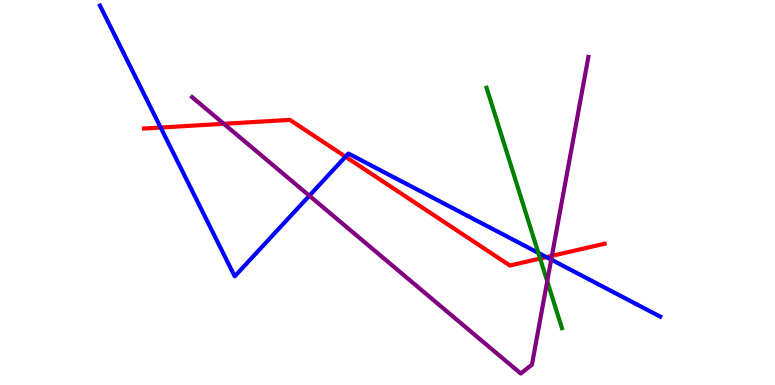[{'lines': ['blue', 'red'], 'intersections': [{'x': 2.07, 'y': 6.69}, {'x': 4.46, 'y': 5.93}, {'x': 7.05, 'y': 3.32}]}, {'lines': ['green', 'red'], 'intersections': [{'x': 6.97, 'y': 3.28}]}, {'lines': ['purple', 'red'], 'intersections': [{'x': 2.89, 'y': 6.78}, {'x': 7.12, 'y': 3.35}]}, {'lines': ['blue', 'green'], 'intersections': [{'x': 6.95, 'y': 3.43}]}, {'lines': ['blue', 'purple'], 'intersections': [{'x': 3.99, 'y': 4.92}, {'x': 7.11, 'y': 3.26}]}, {'lines': ['green', 'purple'], 'intersections': [{'x': 7.06, 'y': 2.7}]}]